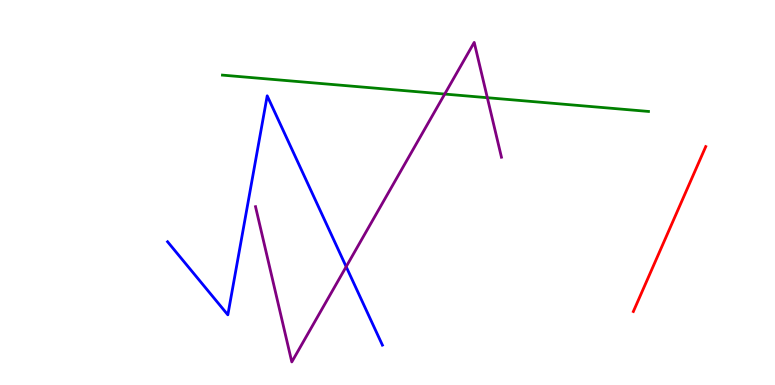[{'lines': ['blue', 'red'], 'intersections': []}, {'lines': ['green', 'red'], 'intersections': []}, {'lines': ['purple', 'red'], 'intersections': []}, {'lines': ['blue', 'green'], 'intersections': []}, {'lines': ['blue', 'purple'], 'intersections': [{'x': 4.47, 'y': 3.07}]}, {'lines': ['green', 'purple'], 'intersections': [{'x': 5.74, 'y': 7.56}, {'x': 6.29, 'y': 7.46}]}]